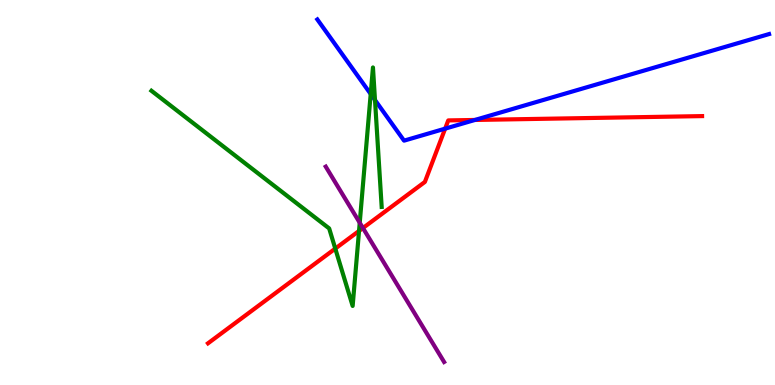[{'lines': ['blue', 'red'], 'intersections': [{'x': 5.74, 'y': 6.66}, {'x': 6.13, 'y': 6.88}]}, {'lines': ['green', 'red'], 'intersections': [{'x': 4.33, 'y': 3.54}, {'x': 4.63, 'y': 4.0}]}, {'lines': ['purple', 'red'], 'intersections': [{'x': 4.68, 'y': 4.08}]}, {'lines': ['blue', 'green'], 'intersections': [{'x': 4.78, 'y': 7.56}, {'x': 4.84, 'y': 7.4}]}, {'lines': ['blue', 'purple'], 'intersections': []}, {'lines': ['green', 'purple'], 'intersections': [{'x': 4.64, 'y': 4.21}]}]